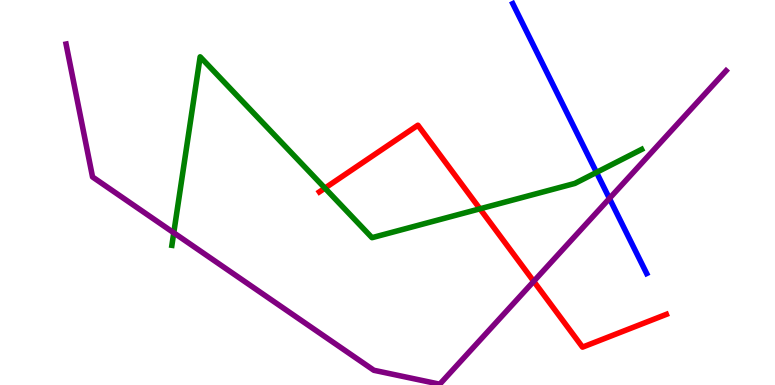[{'lines': ['blue', 'red'], 'intersections': []}, {'lines': ['green', 'red'], 'intersections': [{'x': 4.19, 'y': 5.11}, {'x': 6.19, 'y': 4.58}]}, {'lines': ['purple', 'red'], 'intersections': [{'x': 6.89, 'y': 2.69}]}, {'lines': ['blue', 'green'], 'intersections': [{'x': 7.7, 'y': 5.52}]}, {'lines': ['blue', 'purple'], 'intersections': [{'x': 7.86, 'y': 4.85}]}, {'lines': ['green', 'purple'], 'intersections': [{'x': 2.24, 'y': 3.95}]}]